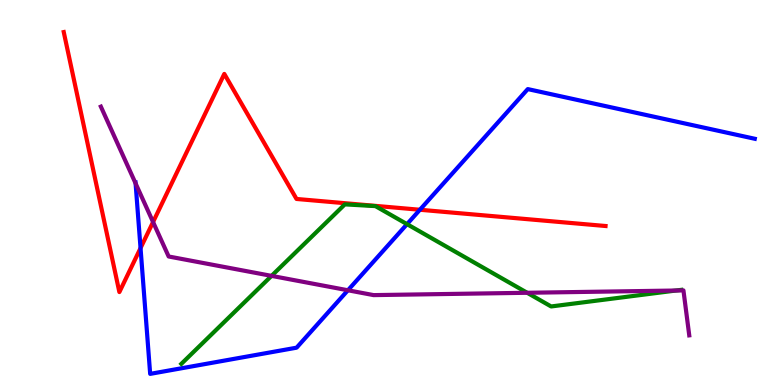[{'lines': ['blue', 'red'], 'intersections': [{'x': 1.81, 'y': 3.56}, {'x': 5.42, 'y': 4.55}]}, {'lines': ['green', 'red'], 'intersections': []}, {'lines': ['purple', 'red'], 'intersections': [{'x': 1.98, 'y': 4.23}]}, {'lines': ['blue', 'green'], 'intersections': [{'x': 5.25, 'y': 4.18}]}, {'lines': ['blue', 'purple'], 'intersections': [{'x': 1.75, 'y': 5.24}, {'x': 4.49, 'y': 2.46}]}, {'lines': ['green', 'purple'], 'intersections': [{'x': 3.5, 'y': 2.83}, {'x': 6.8, 'y': 2.4}, {'x': 8.72, 'y': 2.45}]}]